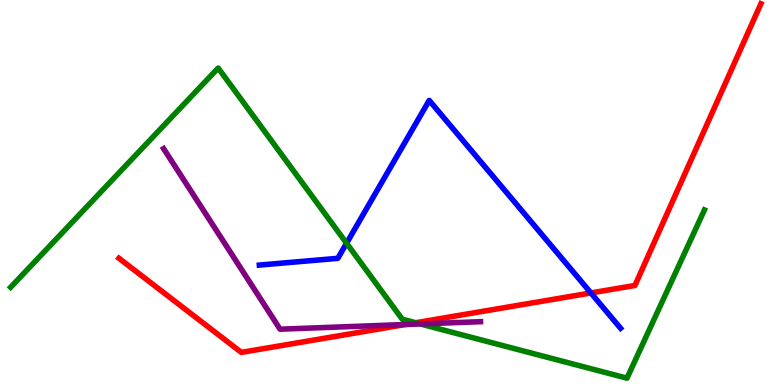[{'lines': ['blue', 'red'], 'intersections': [{'x': 7.62, 'y': 2.39}]}, {'lines': ['green', 'red'], 'intersections': [{'x': 5.36, 'y': 1.62}]}, {'lines': ['purple', 'red'], 'intersections': [{'x': 5.23, 'y': 1.57}]}, {'lines': ['blue', 'green'], 'intersections': [{'x': 4.47, 'y': 3.68}]}, {'lines': ['blue', 'purple'], 'intersections': []}, {'lines': ['green', 'purple'], 'intersections': [{'x': 5.42, 'y': 1.59}]}]